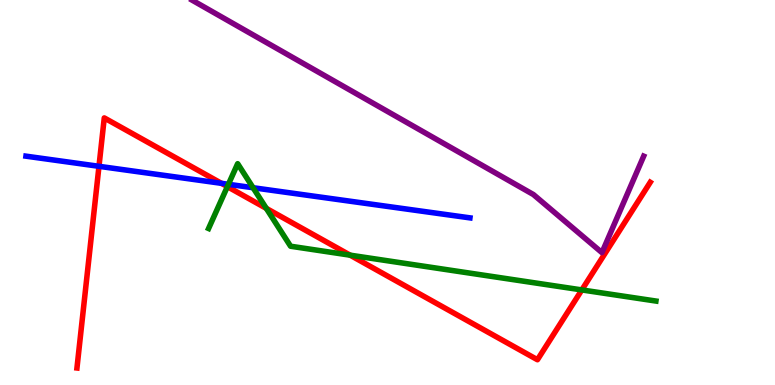[{'lines': ['blue', 'red'], 'intersections': [{'x': 1.28, 'y': 5.68}, {'x': 2.86, 'y': 5.24}]}, {'lines': ['green', 'red'], 'intersections': [{'x': 2.93, 'y': 5.15}, {'x': 3.44, 'y': 4.59}, {'x': 4.52, 'y': 3.37}, {'x': 7.51, 'y': 2.47}]}, {'lines': ['purple', 'red'], 'intersections': []}, {'lines': ['blue', 'green'], 'intersections': [{'x': 2.95, 'y': 5.21}, {'x': 3.27, 'y': 5.12}]}, {'lines': ['blue', 'purple'], 'intersections': []}, {'lines': ['green', 'purple'], 'intersections': []}]